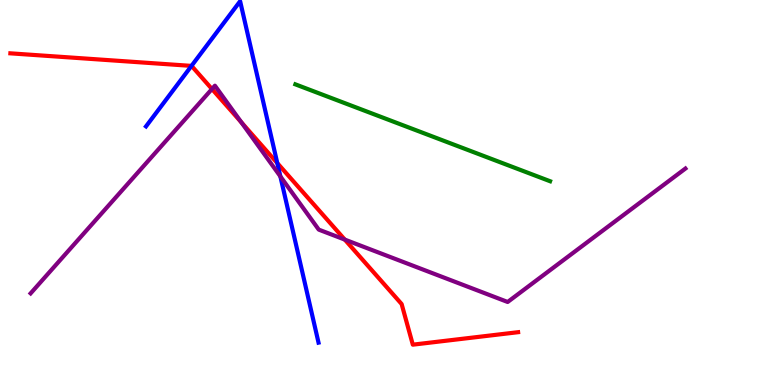[{'lines': ['blue', 'red'], 'intersections': [{'x': 2.47, 'y': 8.29}, {'x': 3.58, 'y': 5.76}]}, {'lines': ['green', 'red'], 'intersections': []}, {'lines': ['purple', 'red'], 'intersections': [{'x': 2.74, 'y': 7.69}, {'x': 3.11, 'y': 6.82}, {'x': 4.45, 'y': 3.78}]}, {'lines': ['blue', 'green'], 'intersections': []}, {'lines': ['blue', 'purple'], 'intersections': [{'x': 3.62, 'y': 5.42}]}, {'lines': ['green', 'purple'], 'intersections': []}]